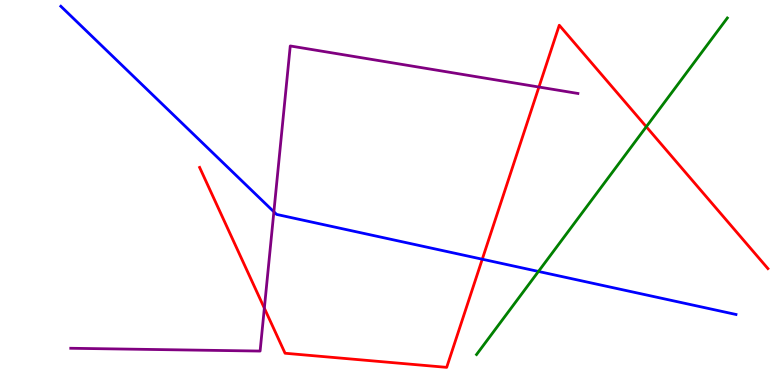[{'lines': ['blue', 'red'], 'intersections': [{'x': 6.22, 'y': 3.27}]}, {'lines': ['green', 'red'], 'intersections': [{'x': 8.34, 'y': 6.71}]}, {'lines': ['purple', 'red'], 'intersections': [{'x': 3.41, 'y': 2.0}, {'x': 6.95, 'y': 7.74}]}, {'lines': ['blue', 'green'], 'intersections': [{'x': 6.95, 'y': 2.95}]}, {'lines': ['blue', 'purple'], 'intersections': [{'x': 3.53, 'y': 4.5}]}, {'lines': ['green', 'purple'], 'intersections': []}]